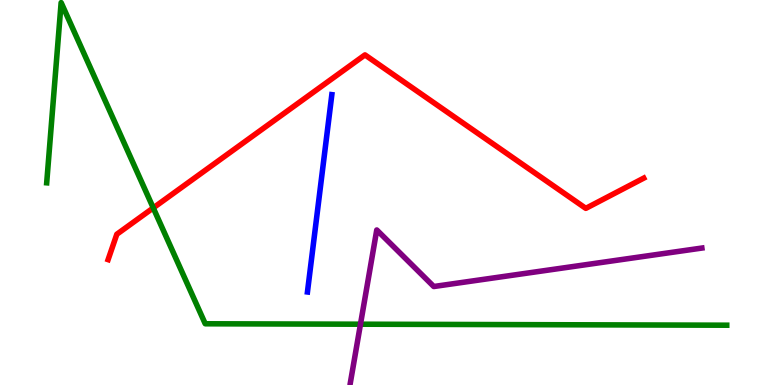[{'lines': ['blue', 'red'], 'intersections': []}, {'lines': ['green', 'red'], 'intersections': [{'x': 1.98, 'y': 4.6}]}, {'lines': ['purple', 'red'], 'intersections': []}, {'lines': ['blue', 'green'], 'intersections': []}, {'lines': ['blue', 'purple'], 'intersections': []}, {'lines': ['green', 'purple'], 'intersections': [{'x': 4.65, 'y': 1.58}]}]